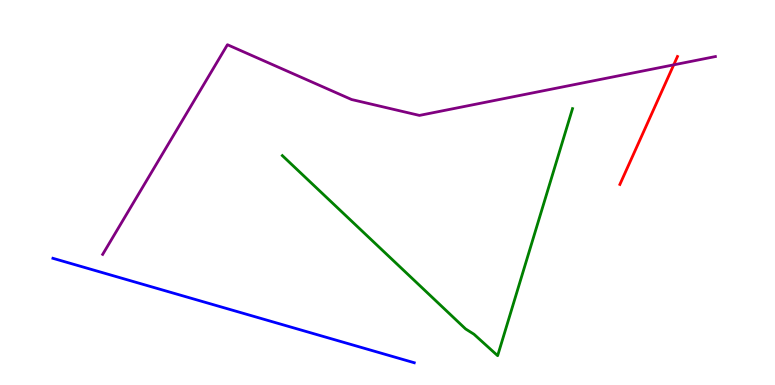[{'lines': ['blue', 'red'], 'intersections': []}, {'lines': ['green', 'red'], 'intersections': []}, {'lines': ['purple', 'red'], 'intersections': [{'x': 8.69, 'y': 8.32}]}, {'lines': ['blue', 'green'], 'intersections': []}, {'lines': ['blue', 'purple'], 'intersections': []}, {'lines': ['green', 'purple'], 'intersections': []}]